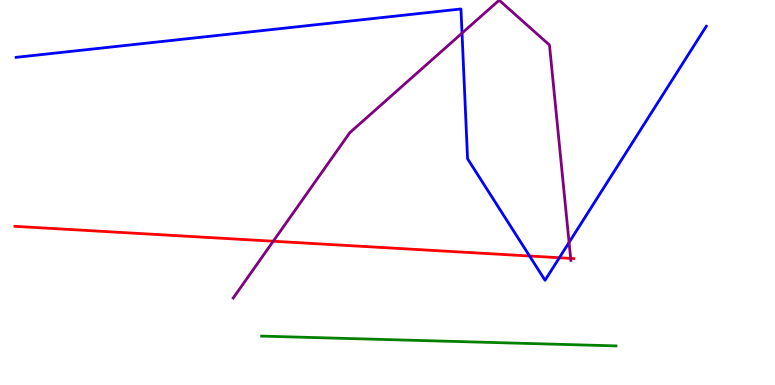[{'lines': ['blue', 'red'], 'intersections': [{'x': 6.83, 'y': 3.35}, {'x': 7.22, 'y': 3.31}]}, {'lines': ['green', 'red'], 'intersections': []}, {'lines': ['purple', 'red'], 'intersections': [{'x': 3.53, 'y': 3.73}, {'x': 7.36, 'y': 3.29}]}, {'lines': ['blue', 'green'], 'intersections': []}, {'lines': ['blue', 'purple'], 'intersections': [{'x': 5.96, 'y': 9.14}, {'x': 7.34, 'y': 3.7}]}, {'lines': ['green', 'purple'], 'intersections': []}]